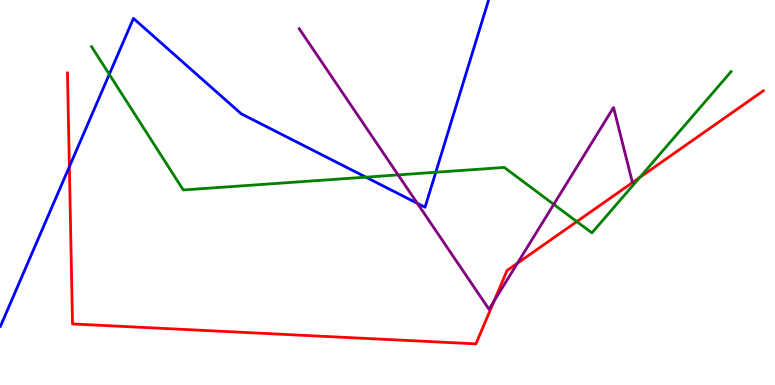[{'lines': ['blue', 'red'], 'intersections': [{'x': 0.895, 'y': 5.67}]}, {'lines': ['green', 'red'], 'intersections': [{'x': 7.44, 'y': 4.24}, {'x': 8.25, 'y': 5.39}]}, {'lines': ['purple', 'red'], 'intersections': [{'x': 6.38, 'y': 2.18}, {'x': 6.68, 'y': 3.16}]}, {'lines': ['blue', 'green'], 'intersections': [{'x': 1.41, 'y': 8.07}, {'x': 4.72, 'y': 5.4}, {'x': 5.62, 'y': 5.53}]}, {'lines': ['blue', 'purple'], 'intersections': [{'x': 5.39, 'y': 4.72}]}, {'lines': ['green', 'purple'], 'intersections': [{'x': 5.14, 'y': 5.46}, {'x': 7.15, 'y': 4.69}]}]